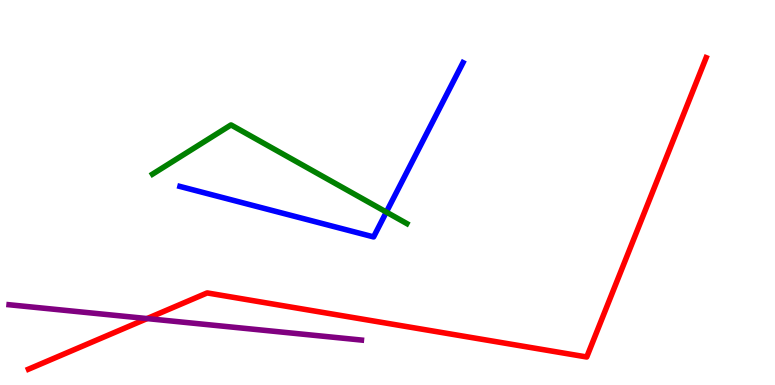[{'lines': ['blue', 'red'], 'intersections': []}, {'lines': ['green', 'red'], 'intersections': []}, {'lines': ['purple', 'red'], 'intersections': [{'x': 1.9, 'y': 1.73}]}, {'lines': ['blue', 'green'], 'intersections': [{'x': 4.99, 'y': 4.49}]}, {'lines': ['blue', 'purple'], 'intersections': []}, {'lines': ['green', 'purple'], 'intersections': []}]